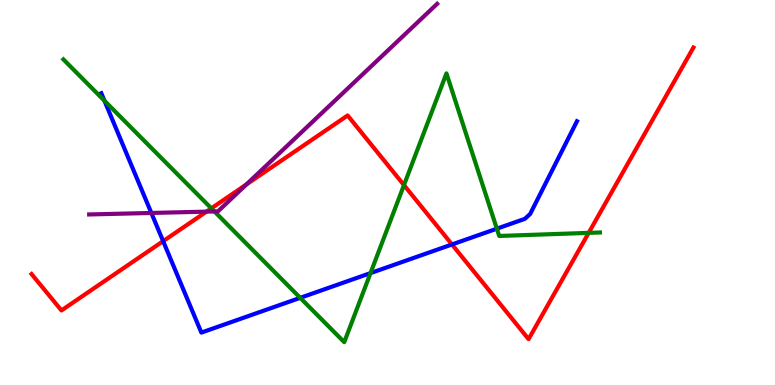[{'lines': ['blue', 'red'], 'intersections': [{'x': 2.11, 'y': 3.74}, {'x': 5.83, 'y': 3.65}]}, {'lines': ['green', 'red'], 'intersections': [{'x': 2.73, 'y': 4.59}, {'x': 5.21, 'y': 5.19}, {'x': 7.6, 'y': 3.95}]}, {'lines': ['purple', 'red'], 'intersections': [{'x': 2.66, 'y': 4.5}, {'x': 3.18, 'y': 5.21}]}, {'lines': ['blue', 'green'], 'intersections': [{'x': 1.35, 'y': 7.38}, {'x': 3.87, 'y': 2.26}, {'x': 4.78, 'y': 2.91}, {'x': 6.41, 'y': 4.06}]}, {'lines': ['blue', 'purple'], 'intersections': [{'x': 1.95, 'y': 4.47}]}, {'lines': ['green', 'purple'], 'intersections': [{'x': 2.77, 'y': 4.51}]}]